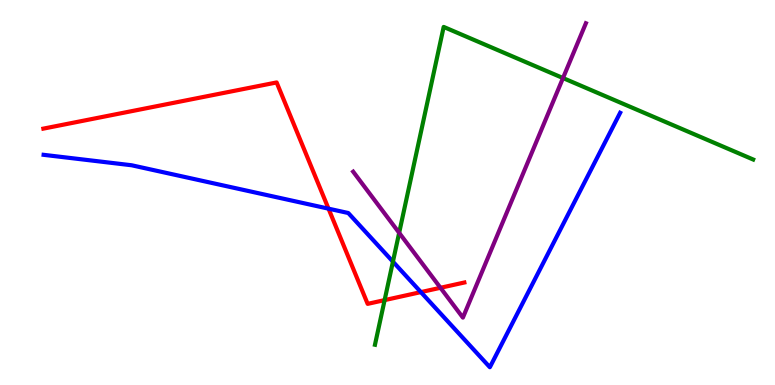[{'lines': ['blue', 'red'], 'intersections': [{'x': 4.24, 'y': 4.58}, {'x': 5.43, 'y': 2.41}]}, {'lines': ['green', 'red'], 'intersections': [{'x': 4.96, 'y': 2.2}]}, {'lines': ['purple', 'red'], 'intersections': [{'x': 5.68, 'y': 2.53}]}, {'lines': ['blue', 'green'], 'intersections': [{'x': 5.07, 'y': 3.2}]}, {'lines': ['blue', 'purple'], 'intersections': []}, {'lines': ['green', 'purple'], 'intersections': [{'x': 5.15, 'y': 3.95}, {'x': 7.26, 'y': 7.97}]}]